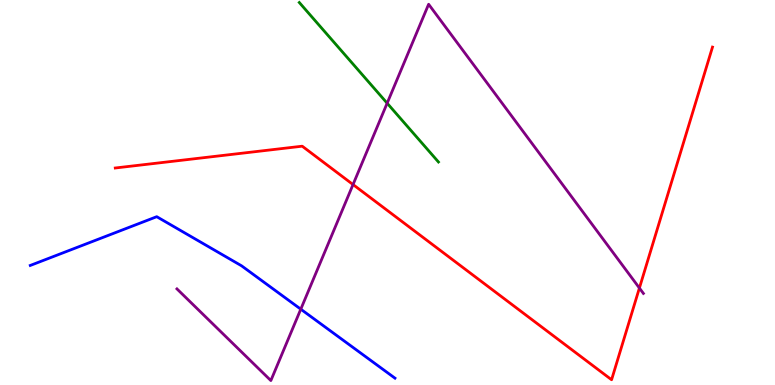[{'lines': ['blue', 'red'], 'intersections': []}, {'lines': ['green', 'red'], 'intersections': []}, {'lines': ['purple', 'red'], 'intersections': [{'x': 4.56, 'y': 5.21}, {'x': 8.25, 'y': 2.52}]}, {'lines': ['blue', 'green'], 'intersections': []}, {'lines': ['blue', 'purple'], 'intersections': [{'x': 3.88, 'y': 1.97}]}, {'lines': ['green', 'purple'], 'intersections': [{'x': 5.0, 'y': 7.32}]}]